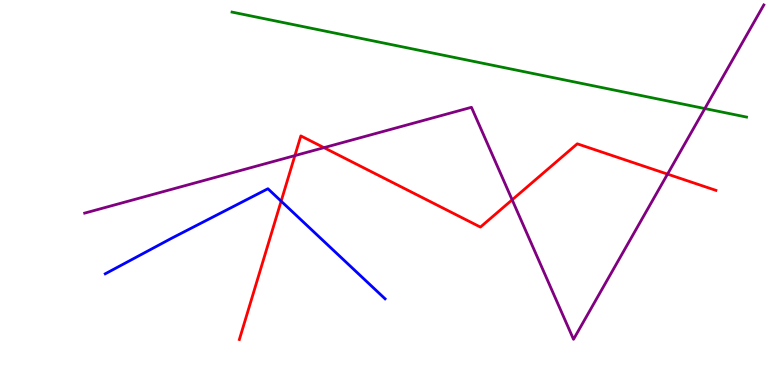[{'lines': ['blue', 'red'], 'intersections': [{'x': 3.63, 'y': 4.78}]}, {'lines': ['green', 'red'], 'intersections': []}, {'lines': ['purple', 'red'], 'intersections': [{'x': 3.8, 'y': 5.96}, {'x': 4.18, 'y': 6.16}, {'x': 6.61, 'y': 4.81}, {'x': 8.61, 'y': 5.48}]}, {'lines': ['blue', 'green'], 'intersections': []}, {'lines': ['blue', 'purple'], 'intersections': []}, {'lines': ['green', 'purple'], 'intersections': [{'x': 9.09, 'y': 7.18}]}]